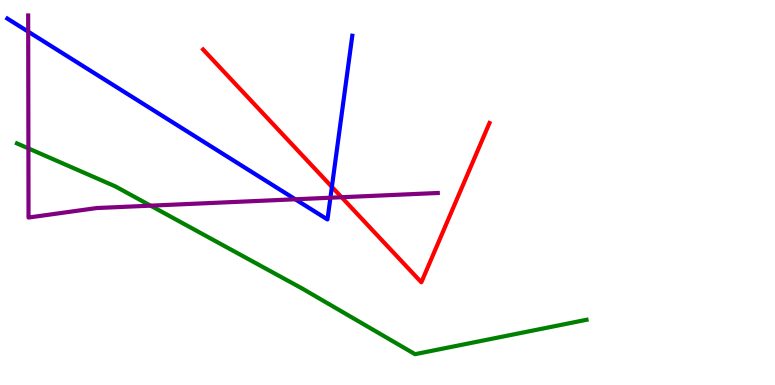[{'lines': ['blue', 'red'], 'intersections': [{'x': 4.28, 'y': 5.15}]}, {'lines': ['green', 'red'], 'intersections': []}, {'lines': ['purple', 'red'], 'intersections': [{'x': 4.41, 'y': 4.88}]}, {'lines': ['blue', 'green'], 'intersections': []}, {'lines': ['blue', 'purple'], 'intersections': [{'x': 0.364, 'y': 9.18}, {'x': 3.81, 'y': 4.82}, {'x': 4.26, 'y': 4.86}]}, {'lines': ['green', 'purple'], 'intersections': [{'x': 0.367, 'y': 6.15}, {'x': 1.94, 'y': 4.66}]}]